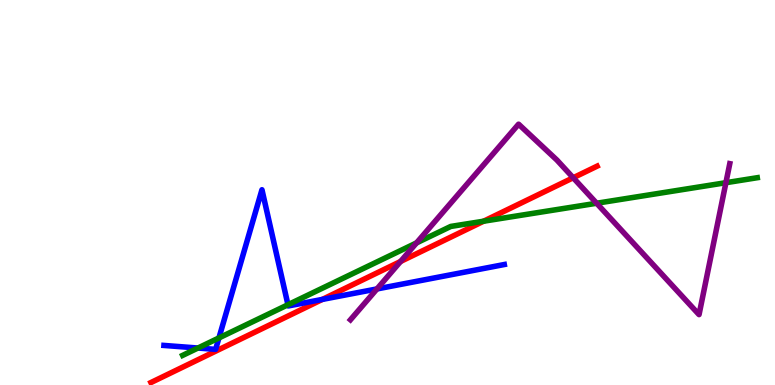[{'lines': ['blue', 'red'], 'intersections': [{'x': 4.16, 'y': 2.22}]}, {'lines': ['green', 'red'], 'intersections': [{'x': 6.24, 'y': 4.25}]}, {'lines': ['purple', 'red'], 'intersections': [{'x': 5.17, 'y': 3.21}, {'x': 7.4, 'y': 5.38}]}, {'lines': ['blue', 'green'], 'intersections': [{'x': 2.55, 'y': 0.96}, {'x': 2.83, 'y': 1.22}, {'x': 3.72, 'y': 2.08}]}, {'lines': ['blue', 'purple'], 'intersections': [{'x': 4.86, 'y': 2.5}]}, {'lines': ['green', 'purple'], 'intersections': [{'x': 5.37, 'y': 3.69}, {'x': 7.7, 'y': 4.72}, {'x': 9.37, 'y': 5.25}]}]